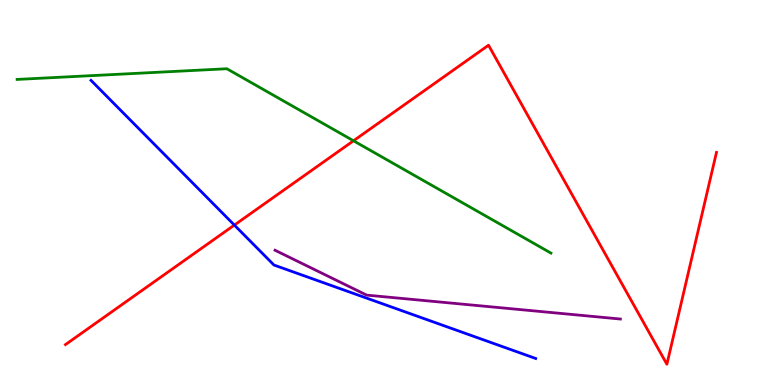[{'lines': ['blue', 'red'], 'intersections': [{'x': 3.02, 'y': 4.15}]}, {'lines': ['green', 'red'], 'intersections': [{'x': 4.56, 'y': 6.34}]}, {'lines': ['purple', 'red'], 'intersections': []}, {'lines': ['blue', 'green'], 'intersections': []}, {'lines': ['blue', 'purple'], 'intersections': []}, {'lines': ['green', 'purple'], 'intersections': []}]